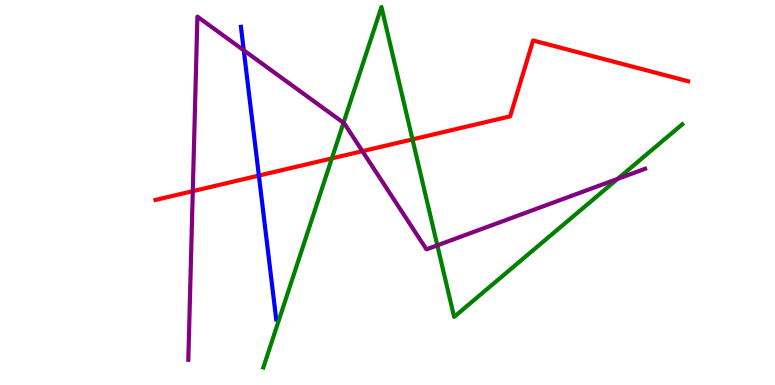[{'lines': ['blue', 'red'], 'intersections': [{'x': 3.34, 'y': 5.44}]}, {'lines': ['green', 'red'], 'intersections': [{'x': 4.28, 'y': 5.89}, {'x': 5.32, 'y': 6.38}]}, {'lines': ['purple', 'red'], 'intersections': [{'x': 2.49, 'y': 5.04}, {'x': 4.68, 'y': 6.07}]}, {'lines': ['blue', 'green'], 'intersections': []}, {'lines': ['blue', 'purple'], 'intersections': [{'x': 3.15, 'y': 8.69}]}, {'lines': ['green', 'purple'], 'intersections': [{'x': 4.43, 'y': 6.81}, {'x': 5.64, 'y': 3.63}, {'x': 7.97, 'y': 5.35}]}]